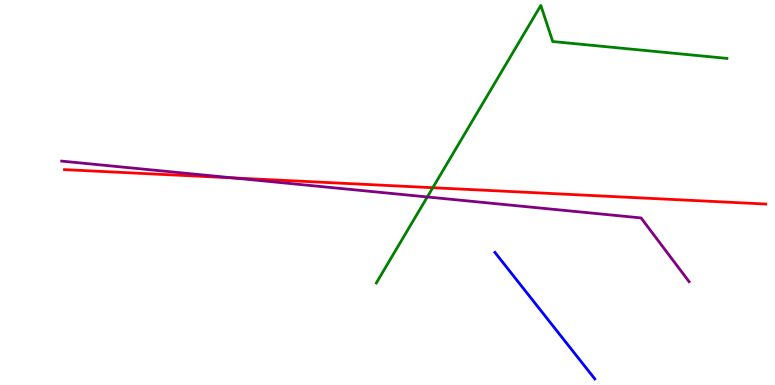[{'lines': ['blue', 'red'], 'intersections': []}, {'lines': ['green', 'red'], 'intersections': [{'x': 5.58, 'y': 5.12}]}, {'lines': ['purple', 'red'], 'intersections': [{'x': 3.0, 'y': 5.38}]}, {'lines': ['blue', 'green'], 'intersections': []}, {'lines': ['blue', 'purple'], 'intersections': []}, {'lines': ['green', 'purple'], 'intersections': [{'x': 5.51, 'y': 4.88}]}]